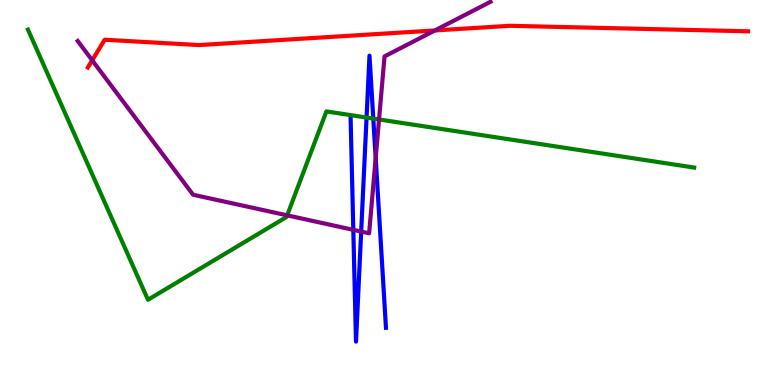[{'lines': ['blue', 'red'], 'intersections': []}, {'lines': ['green', 'red'], 'intersections': []}, {'lines': ['purple', 'red'], 'intersections': [{'x': 1.19, 'y': 8.43}, {'x': 5.61, 'y': 9.21}]}, {'lines': ['blue', 'green'], 'intersections': [{'x': 4.73, 'y': 6.95}, {'x': 4.82, 'y': 6.92}]}, {'lines': ['blue', 'purple'], 'intersections': [{'x': 4.56, 'y': 4.03}, {'x': 4.66, 'y': 3.99}, {'x': 4.85, 'y': 5.9}]}, {'lines': ['green', 'purple'], 'intersections': [{'x': 3.71, 'y': 4.41}, {'x': 4.89, 'y': 6.9}]}]